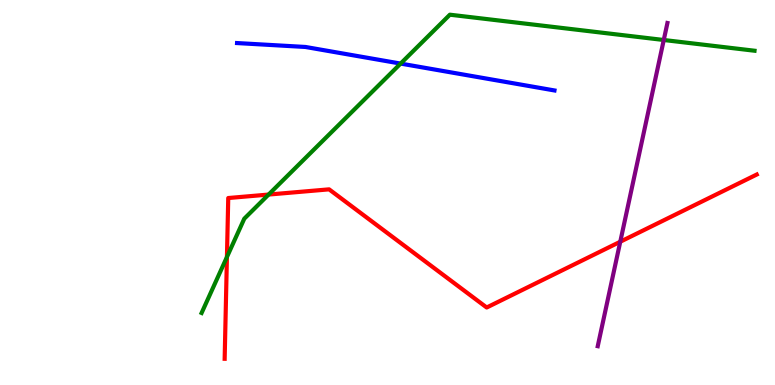[{'lines': ['blue', 'red'], 'intersections': []}, {'lines': ['green', 'red'], 'intersections': [{'x': 2.93, 'y': 3.32}, {'x': 3.47, 'y': 4.95}]}, {'lines': ['purple', 'red'], 'intersections': [{'x': 8.0, 'y': 3.72}]}, {'lines': ['blue', 'green'], 'intersections': [{'x': 5.17, 'y': 8.35}]}, {'lines': ['blue', 'purple'], 'intersections': []}, {'lines': ['green', 'purple'], 'intersections': [{'x': 8.56, 'y': 8.96}]}]